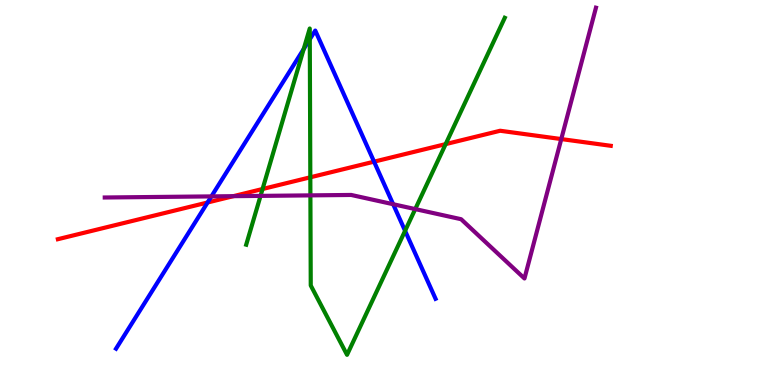[{'lines': ['blue', 'red'], 'intersections': [{'x': 2.68, 'y': 4.74}, {'x': 4.83, 'y': 5.8}]}, {'lines': ['green', 'red'], 'intersections': [{'x': 3.39, 'y': 5.09}, {'x': 4.0, 'y': 5.39}, {'x': 5.75, 'y': 6.26}]}, {'lines': ['purple', 'red'], 'intersections': [{'x': 3.01, 'y': 4.9}, {'x': 7.24, 'y': 6.39}]}, {'lines': ['blue', 'green'], 'intersections': [{'x': 3.92, 'y': 8.73}, {'x': 4.0, 'y': 8.98}, {'x': 5.23, 'y': 4.0}]}, {'lines': ['blue', 'purple'], 'intersections': [{'x': 2.73, 'y': 4.9}, {'x': 5.07, 'y': 4.7}]}, {'lines': ['green', 'purple'], 'intersections': [{'x': 3.36, 'y': 4.91}, {'x': 4.01, 'y': 4.93}, {'x': 5.36, 'y': 4.57}]}]